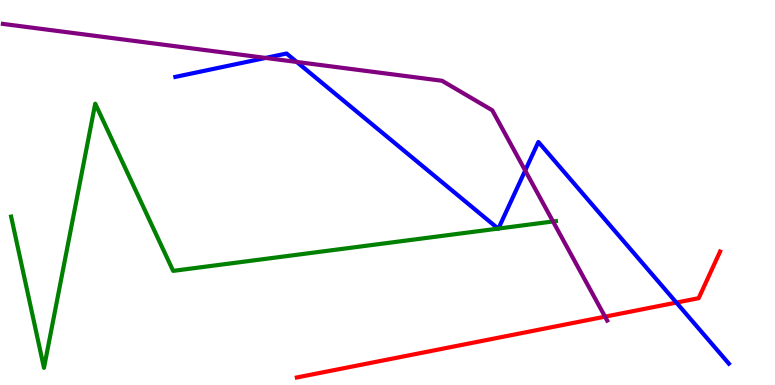[{'lines': ['blue', 'red'], 'intersections': [{'x': 8.73, 'y': 2.14}]}, {'lines': ['green', 'red'], 'intersections': []}, {'lines': ['purple', 'red'], 'intersections': [{'x': 7.81, 'y': 1.78}]}, {'lines': ['blue', 'green'], 'intersections': [{'x': 6.43, 'y': 4.06}, {'x': 6.43, 'y': 4.06}]}, {'lines': ['blue', 'purple'], 'intersections': [{'x': 3.43, 'y': 8.5}, {'x': 3.83, 'y': 8.39}, {'x': 6.78, 'y': 5.57}]}, {'lines': ['green', 'purple'], 'intersections': [{'x': 7.14, 'y': 4.25}]}]